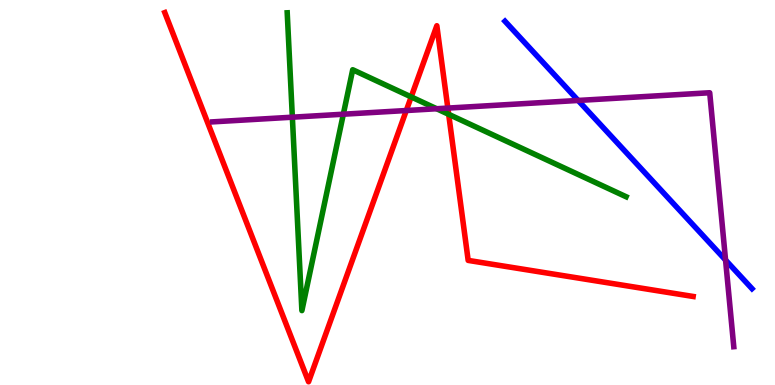[{'lines': ['blue', 'red'], 'intersections': []}, {'lines': ['green', 'red'], 'intersections': [{'x': 5.31, 'y': 7.48}, {'x': 5.79, 'y': 7.03}]}, {'lines': ['purple', 'red'], 'intersections': [{'x': 5.24, 'y': 7.13}, {'x': 5.78, 'y': 7.19}]}, {'lines': ['blue', 'green'], 'intersections': []}, {'lines': ['blue', 'purple'], 'intersections': [{'x': 7.46, 'y': 7.39}, {'x': 9.36, 'y': 3.25}]}, {'lines': ['green', 'purple'], 'intersections': [{'x': 3.77, 'y': 6.96}, {'x': 4.43, 'y': 7.03}, {'x': 5.63, 'y': 7.18}]}]